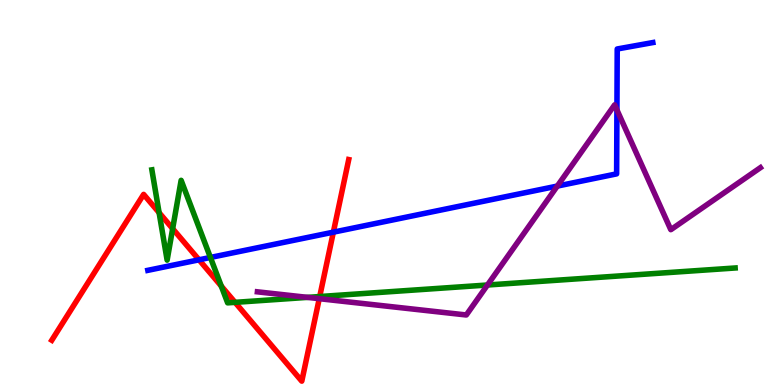[{'lines': ['blue', 'red'], 'intersections': [{'x': 2.57, 'y': 3.25}, {'x': 4.3, 'y': 3.97}]}, {'lines': ['green', 'red'], 'intersections': [{'x': 2.05, 'y': 4.48}, {'x': 2.23, 'y': 4.06}, {'x': 2.86, 'y': 2.57}, {'x': 3.03, 'y': 2.15}, {'x': 4.13, 'y': 2.3}]}, {'lines': ['purple', 'red'], 'intersections': [{'x': 4.12, 'y': 2.24}]}, {'lines': ['blue', 'green'], 'intersections': [{'x': 2.72, 'y': 3.31}]}, {'lines': ['blue', 'purple'], 'intersections': [{'x': 7.19, 'y': 5.17}, {'x': 7.96, 'y': 7.15}]}, {'lines': ['green', 'purple'], 'intersections': [{'x': 3.97, 'y': 2.28}, {'x': 6.29, 'y': 2.6}]}]